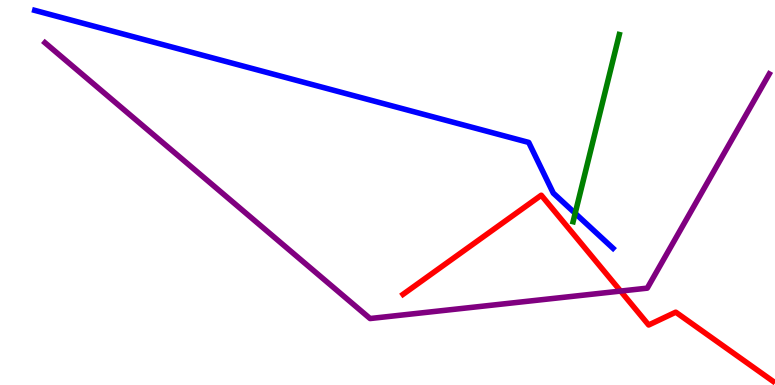[{'lines': ['blue', 'red'], 'intersections': []}, {'lines': ['green', 'red'], 'intersections': []}, {'lines': ['purple', 'red'], 'intersections': [{'x': 8.01, 'y': 2.44}]}, {'lines': ['blue', 'green'], 'intersections': [{'x': 7.42, 'y': 4.46}]}, {'lines': ['blue', 'purple'], 'intersections': []}, {'lines': ['green', 'purple'], 'intersections': []}]